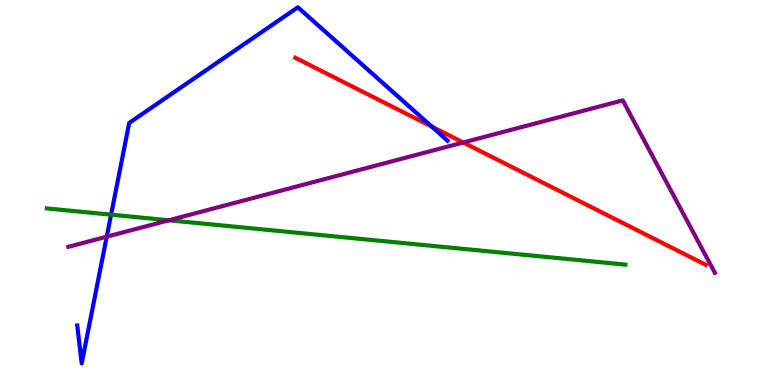[{'lines': ['blue', 'red'], 'intersections': [{'x': 5.57, 'y': 6.71}]}, {'lines': ['green', 'red'], 'intersections': []}, {'lines': ['purple', 'red'], 'intersections': [{'x': 5.98, 'y': 6.3}]}, {'lines': ['blue', 'green'], 'intersections': [{'x': 1.43, 'y': 4.42}]}, {'lines': ['blue', 'purple'], 'intersections': [{'x': 1.38, 'y': 3.85}]}, {'lines': ['green', 'purple'], 'intersections': [{'x': 2.18, 'y': 4.28}]}]